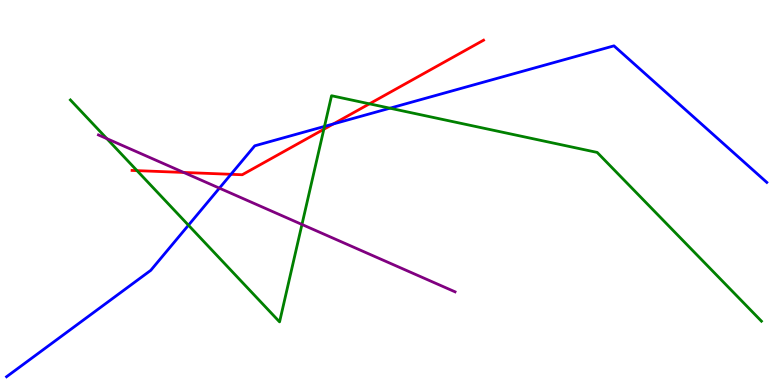[{'lines': ['blue', 'red'], 'intersections': [{'x': 2.98, 'y': 5.47}, {'x': 4.3, 'y': 6.78}]}, {'lines': ['green', 'red'], 'intersections': [{'x': 1.77, 'y': 5.57}, {'x': 4.18, 'y': 6.64}, {'x': 4.77, 'y': 7.3}]}, {'lines': ['purple', 'red'], 'intersections': [{'x': 2.37, 'y': 5.52}]}, {'lines': ['blue', 'green'], 'intersections': [{'x': 2.43, 'y': 4.15}, {'x': 4.19, 'y': 6.72}, {'x': 5.03, 'y': 7.19}]}, {'lines': ['blue', 'purple'], 'intersections': [{'x': 2.83, 'y': 5.11}]}, {'lines': ['green', 'purple'], 'intersections': [{'x': 1.38, 'y': 6.4}, {'x': 3.9, 'y': 4.17}]}]